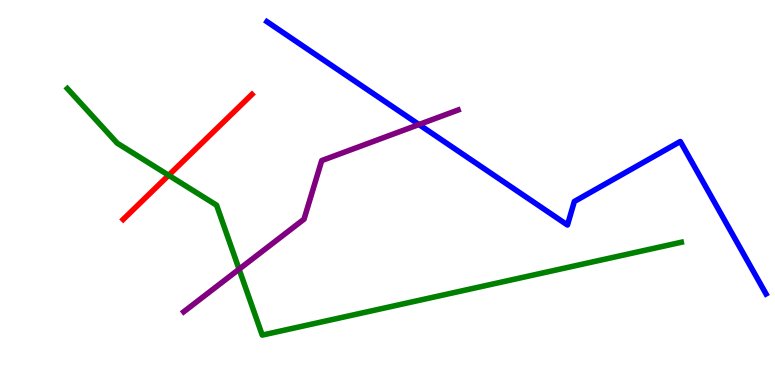[{'lines': ['blue', 'red'], 'intersections': []}, {'lines': ['green', 'red'], 'intersections': [{'x': 2.18, 'y': 5.45}]}, {'lines': ['purple', 'red'], 'intersections': []}, {'lines': ['blue', 'green'], 'intersections': []}, {'lines': ['blue', 'purple'], 'intersections': [{'x': 5.41, 'y': 6.77}]}, {'lines': ['green', 'purple'], 'intersections': [{'x': 3.08, 'y': 3.01}]}]